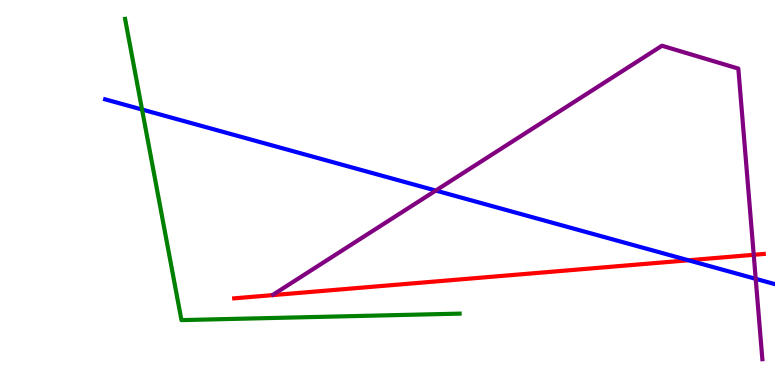[{'lines': ['blue', 'red'], 'intersections': [{'x': 8.88, 'y': 3.24}]}, {'lines': ['green', 'red'], 'intersections': []}, {'lines': ['purple', 'red'], 'intersections': [{'x': 9.73, 'y': 3.38}]}, {'lines': ['blue', 'green'], 'intersections': [{'x': 1.83, 'y': 7.16}]}, {'lines': ['blue', 'purple'], 'intersections': [{'x': 5.62, 'y': 5.05}, {'x': 9.75, 'y': 2.76}]}, {'lines': ['green', 'purple'], 'intersections': []}]